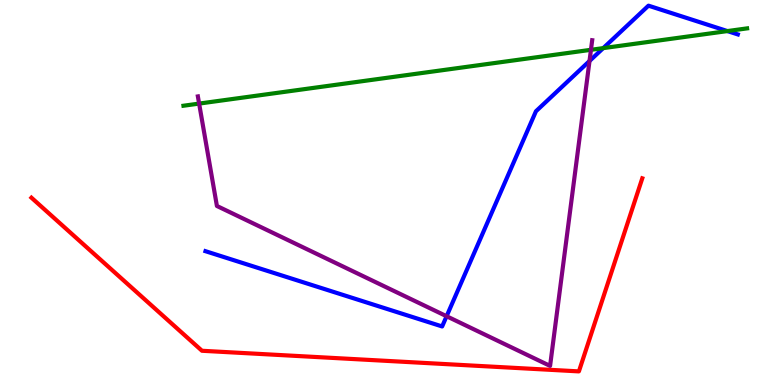[{'lines': ['blue', 'red'], 'intersections': []}, {'lines': ['green', 'red'], 'intersections': []}, {'lines': ['purple', 'red'], 'intersections': []}, {'lines': ['blue', 'green'], 'intersections': [{'x': 7.78, 'y': 8.75}, {'x': 9.39, 'y': 9.19}]}, {'lines': ['blue', 'purple'], 'intersections': [{'x': 5.76, 'y': 1.79}, {'x': 7.61, 'y': 8.42}]}, {'lines': ['green', 'purple'], 'intersections': [{'x': 2.57, 'y': 7.31}, {'x': 7.63, 'y': 8.71}]}]